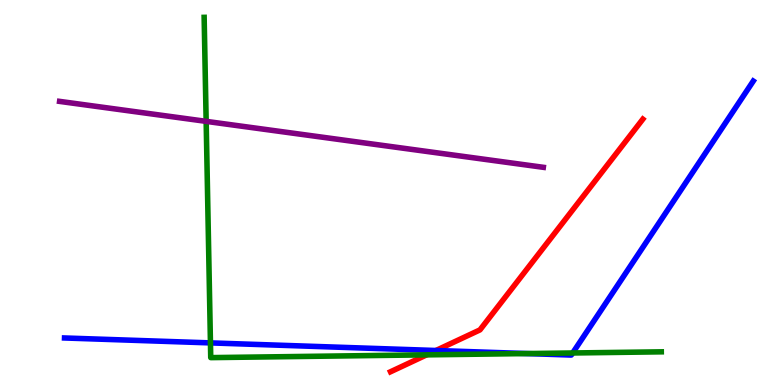[{'lines': ['blue', 'red'], 'intersections': [{'x': 5.63, 'y': 0.896}]}, {'lines': ['green', 'red'], 'intersections': [{'x': 5.51, 'y': 0.783}]}, {'lines': ['purple', 'red'], 'intersections': []}, {'lines': ['blue', 'green'], 'intersections': [{'x': 2.72, 'y': 1.09}, {'x': 6.8, 'y': 0.817}, {'x': 7.39, 'y': 0.832}]}, {'lines': ['blue', 'purple'], 'intersections': []}, {'lines': ['green', 'purple'], 'intersections': [{'x': 2.66, 'y': 6.85}]}]